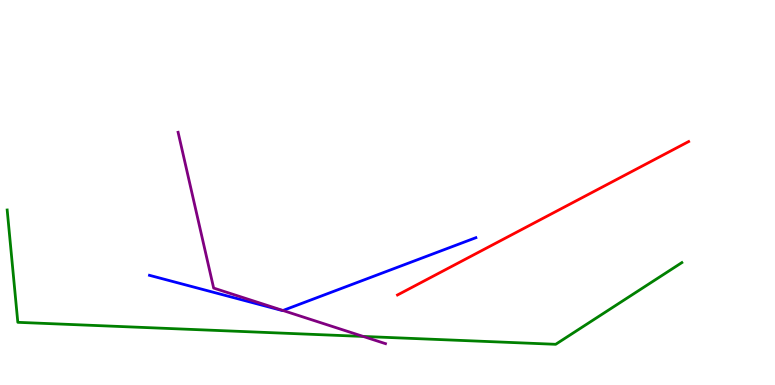[{'lines': ['blue', 'red'], 'intersections': []}, {'lines': ['green', 'red'], 'intersections': []}, {'lines': ['purple', 'red'], 'intersections': []}, {'lines': ['blue', 'green'], 'intersections': []}, {'lines': ['blue', 'purple'], 'intersections': [{'x': 3.65, 'y': 1.94}]}, {'lines': ['green', 'purple'], 'intersections': [{'x': 4.69, 'y': 1.26}]}]